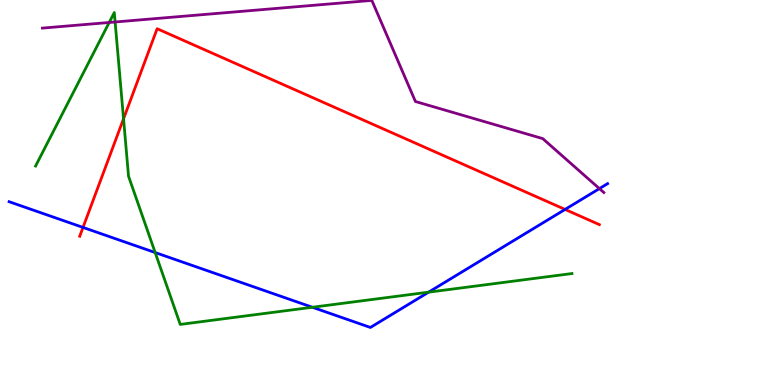[{'lines': ['blue', 'red'], 'intersections': [{'x': 1.07, 'y': 4.09}, {'x': 7.29, 'y': 4.56}]}, {'lines': ['green', 'red'], 'intersections': [{'x': 1.59, 'y': 6.91}]}, {'lines': ['purple', 'red'], 'intersections': []}, {'lines': ['blue', 'green'], 'intersections': [{'x': 2.0, 'y': 3.44}, {'x': 4.03, 'y': 2.02}, {'x': 5.53, 'y': 2.41}]}, {'lines': ['blue', 'purple'], 'intersections': [{'x': 7.73, 'y': 5.1}]}, {'lines': ['green', 'purple'], 'intersections': [{'x': 1.41, 'y': 9.42}, {'x': 1.49, 'y': 9.43}]}]